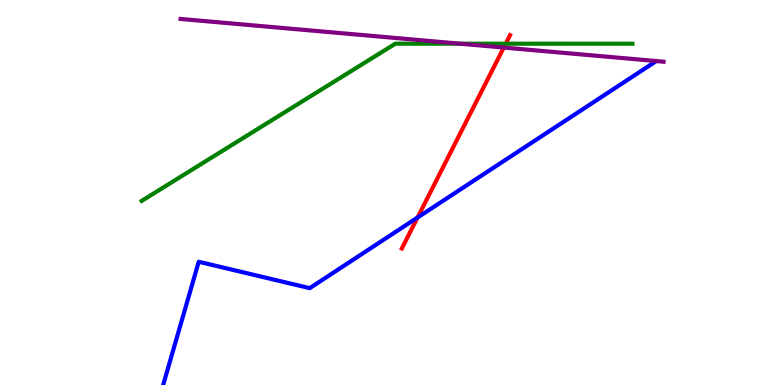[{'lines': ['blue', 'red'], 'intersections': [{'x': 5.39, 'y': 4.35}]}, {'lines': ['green', 'red'], 'intersections': [{'x': 6.53, 'y': 8.86}]}, {'lines': ['purple', 'red'], 'intersections': [{'x': 6.5, 'y': 8.76}]}, {'lines': ['blue', 'green'], 'intersections': []}, {'lines': ['blue', 'purple'], 'intersections': []}, {'lines': ['green', 'purple'], 'intersections': [{'x': 5.94, 'y': 8.87}]}]